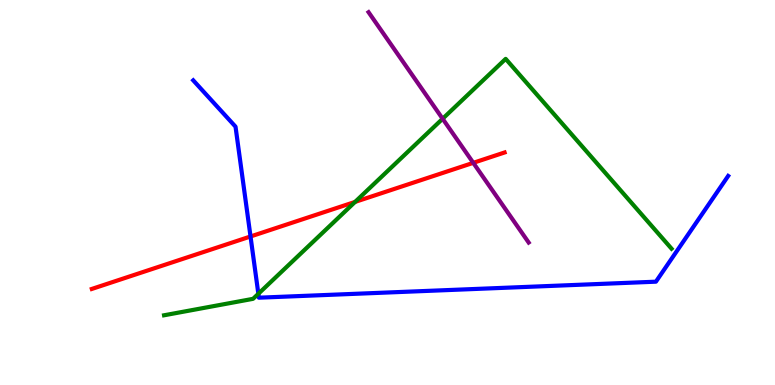[{'lines': ['blue', 'red'], 'intersections': [{'x': 3.23, 'y': 3.86}]}, {'lines': ['green', 'red'], 'intersections': [{'x': 4.58, 'y': 4.76}]}, {'lines': ['purple', 'red'], 'intersections': [{'x': 6.11, 'y': 5.77}]}, {'lines': ['blue', 'green'], 'intersections': [{'x': 3.33, 'y': 2.37}]}, {'lines': ['blue', 'purple'], 'intersections': []}, {'lines': ['green', 'purple'], 'intersections': [{'x': 5.71, 'y': 6.92}]}]